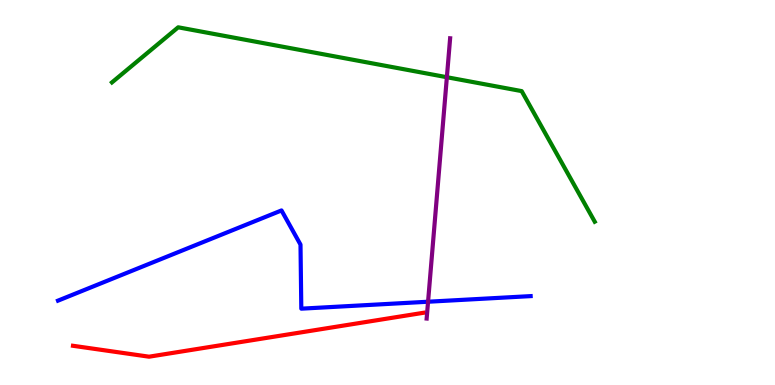[{'lines': ['blue', 'red'], 'intersections': []}, {'lines': ['green', 'red'], 'intersections': []}, {'lines': ['purple', 'red'], 'intersections': []}, {'lines': ['blue', 'green'], 'intersections': []}, {'lines': ['blue', 'purple'], 'intersections': [{'x': 5.52, 'y': 2.16}]}, {'lines': ['green', 'purple'], 'intersections': [{'x': 5.77, 'y': 7.99}]}]